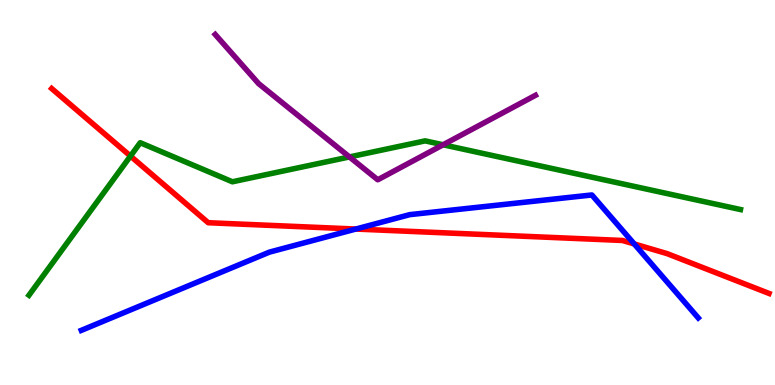[{'lines': ['blue', 'red'], 'intersections': [{'x': 4.59, 'y': 4.05}, {'x': 8.18, 'y': 3.66}]}, {'lines': ['green', 'red'], 'intersections': [{'x': 1.68, 'y': 5.95}]}, {'lines': ['purple', 'red'], 'intersections': []}, {'lines': ['blue', 'green'], 'intersections': []}, {'lines': ['blue', 'purple'], 'intersections': []}, {'lines': ['green', 'purple'], 'intersections': [{'x': 4.51, 'y': 5.92}, {'x': 5.72, 'y': 6.24}]}]